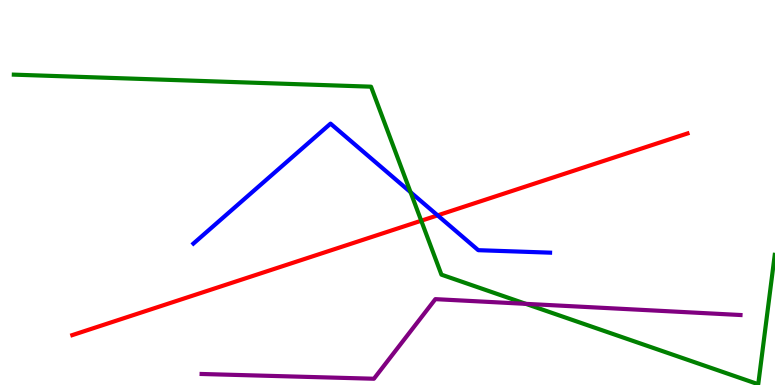[{'lines': ['blue', 'red'], 'intersections': [{'x': 5.65, 'y': 4.41}]}, {'lines': ['green', 'red'], 'intersections': [{'x': 5.44, 'y': 4.27}]}, {'lines': ['purple', 'red'], 'intersections': []}, {'lines': ['blue', 'green'], 'intersections': [{'x': 5.3, 'y': 5.01}]}, {'lines': ['blue', 'purple'], 'intersections': []}, {'lines': ['green', 'purple'], 'intersections': [{'x': 6.78, 'y': 2.11}]}]